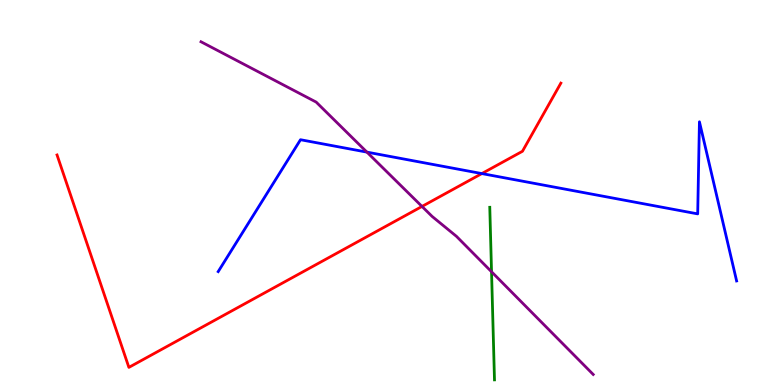[{'lines': ['blue', 'red'], 'intersections': [{'x': 6.22, 'y': 5.49}]}, {'lines': ['green', 'red'], 'intersections': []}, {'lines': ['purple', 'red'], 'intersections': [{'x': 5.45, 'y': 4.64}]}, {'lines': ['blue', 'green'], 'intersections': []}, {'lines': ['blue', 'purple'], 'intersections': [{'x': 4.73, 'y': 6.05}]}, {'lines': ['green', 'purple'], 'intersections': [{'x': 6.34, 'y': 2.94}]}]